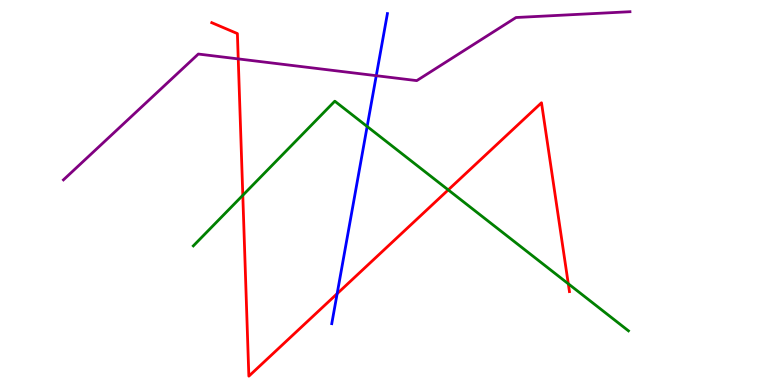[{'lines': ['blue', 'red'], 'intersections': [{'x': 4.35, 'y': 2.37}]}, {'lines': ['green', 'red'], 'intersections': [{'x': 3.13, 'y': 4.93}, {'x': 5.78, 'y': 5.07}, {'x': 7.33, 'y': 2.63}]}, {'lines': ['purple', 'red'], 'intersections': [{'x': 3.07, 'y': 8.47}]}, {'lines': ['blue', 'green'], 'intersections': [{'x': 4.74, 'y': 6.71}]}, {'lines': ['blue', 'purple'], 'intersections': [{'x': 4.86, 'y': 8.03}]}, {'lines': ['green', 'purple'], 'intersections': []}]